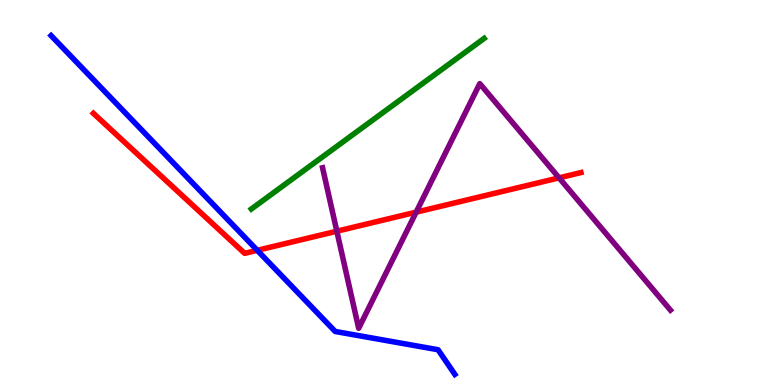[{'lines': ['blue', 'red'], 'intersections': [{'x': 3.32, 'y': 3.5}]}, {'lines': ['green', 'red'], 'intersections': []}, {'lines': ['purple', 'red'], 'intersections': [{'x': 4.35, 'y': 3.99}, {'x': 5.37, 'y': 4.49}, {'x': 7.21, 'y': 5.38}]}, {'lines': ['blue', 'green'], 'intersections': []}, {'lines': ['blue', 'purple'], 'intersections': []}, {'lines': ['green', 'purple'], 'intersections': []}]